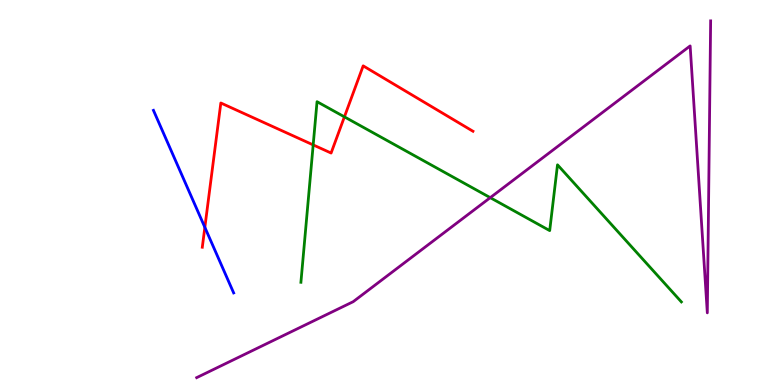[{'lines': ['blue', 'red'], 'intersections': [{'x': 2.64, 'y': 4.1}]}, {'lines': ['green', 'red'], 'intersections': [{'x': 4.04, 'y': 6.24}, {'x': 4.44, 'y': 6.96}]}, {'lines': ['purple', 'red'], 'intersections': []}, {'lines': ['blue', 'green'], 'intersections': []}, {'lines': ['blue', 'purple'], 'intersections': []}, {'lines': ['green', 'purple'], 'intersections': [{'x': 6.33, 'y': 4.87}]}]